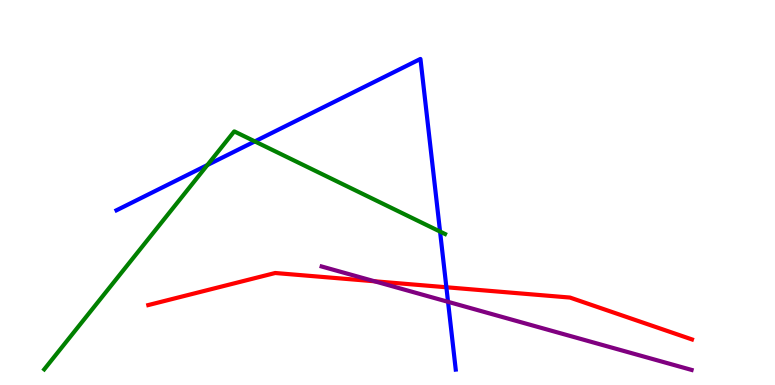[{'lines': ['blue', 'red'], 'intersections': [{'x': 5.76, 'y': 2.54}]}, {'lines': ['green', 'red'], 'intersections': []}, {'lines': ['purple', 'red'], 'intersections': [{'x': 4.83, 'y': 2.69}]}, {'lines': ['blue', 'green'], 'intersections': [{'x': 2.68, 'y': 5.71}, {'x': 3.29, 'y': 6.33}, {'x': 5.68, 'y': 3.99}]}, {'lines': ['blue', 'purple'], 'intersections': [{'x': 5.78, 'y': 2.16}]}, {'lines': ['green', 'purple'], 'intersections': []}]